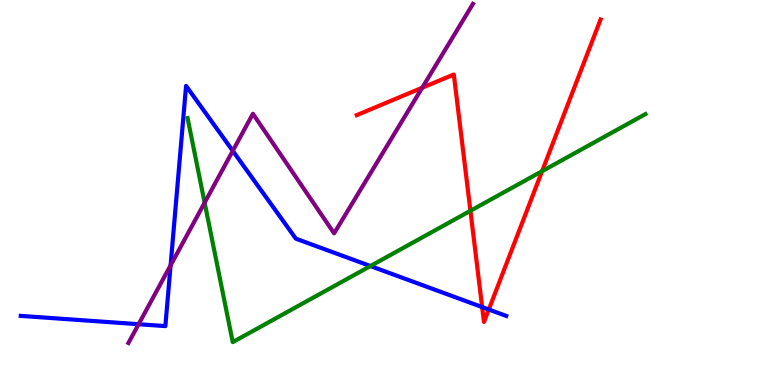[{'lines': ['blue', 'red'], 'intersections': [{'x': 6.22, 'y': 2.02}, {'x': 6.31, 'y': 1.96}]}, {'lines': ['green', 'red'], 'intersections': [{'x': 6.07, 'y': 4.52}, {'x': 6.99, 'y': 5.55}]}, {'lines': ['purple', 'red'], 'intersections': [{'x': 5.45, 'y': 7.72}]}, {'lines': ['blue', 'green'], 'intersections': [{'x': 4.78, 'y': 3.09}]}, {'lines': ['blue', 'purple'], 'intersections': [{'x': 1.79, 'y': 1.58}, {'x': 2.2, 'y': 3.11}, {'x': 3.0, 'y': 6.08}]}, {'lines': ['green', 'purple'], 'intersections': [{'x': 2.64, 'y': 4.74}]}]